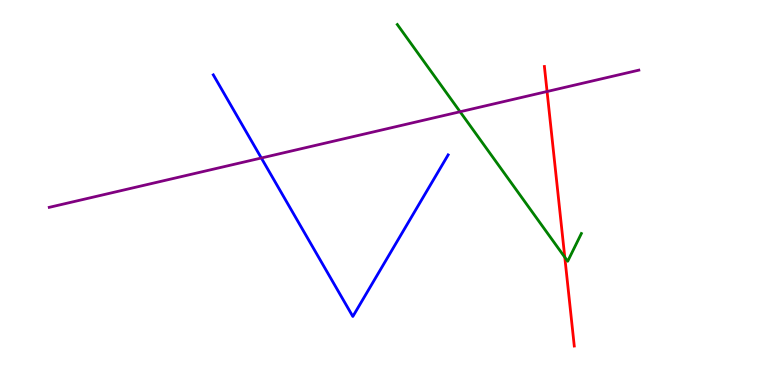[{'lines': ['blue', 'red'], 'intersections': []}, {'lines': ['green', 'red'], 'intersections': [{'x': 7.29, 'y': 3.32}]}, {'lines': ['purple', 'red'], 'intersections': [{'x': 7.06, 'y': 7.62}]}, {'lines': ['blue', 'green'], 'intersections': []}, {'lines': ['blue', 'purple'], 'intersections': [{'x': 3.37, 'y': 5.9}]}, {'lines': ['green', 'purple'], 'intersections': [{'x': 5.94, 'y': 7.1}]}]